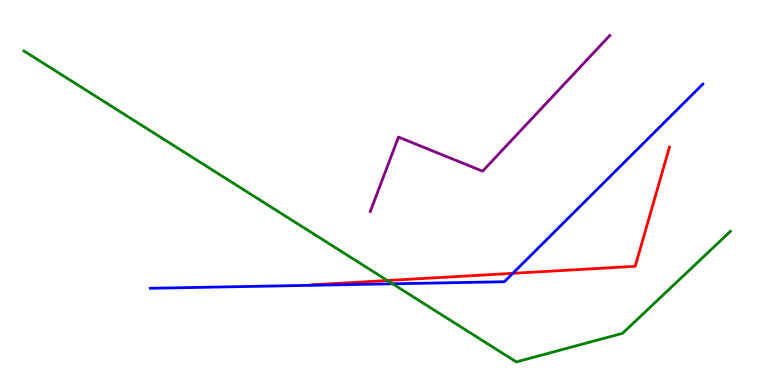[{'lines': ['blue', 'red'], 'intersections': [{'x': 6.62, 'y': 2.9}]}, {'lines': ['green', 'red'], 'intersections': [{'x': 5.0, 'y': 2.71}]}, {'lines': ['purple', 'red'], 'intersections': []}, {'lines': ['blue', 'green'], 'intersections': [{'x': 5.07, 'y': 2.63}]}, {'lines': ['blue', 'purple'], 'intersections': []}, {'lines': ['green', 'purple'], 'intersections': []}]